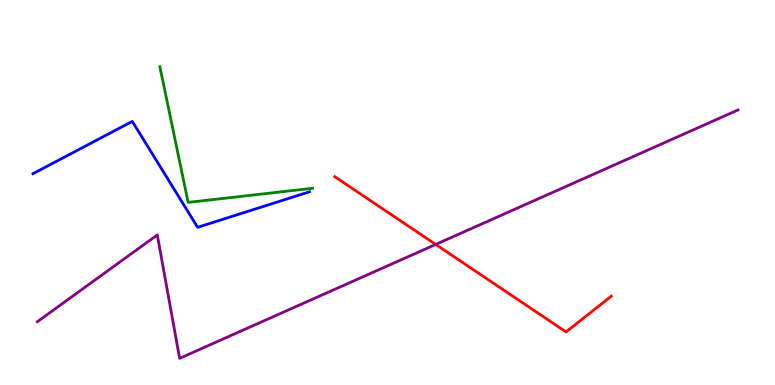[{'lines': ['blue', 'red'], 'intersections': []}, {'lines': ['green', 'red'], 'intersections': []}, {'lines': ['purple', 'red'], 'intersections': [{'x': 5.62, 'y': 3.65}]}, {'lines': ['blue', 'green'], 'intersections': []}, {'lines': ['blue', 'purple'], 'intersections': []}, {'lines': ['green', 'purple'], 'intersections': []}]